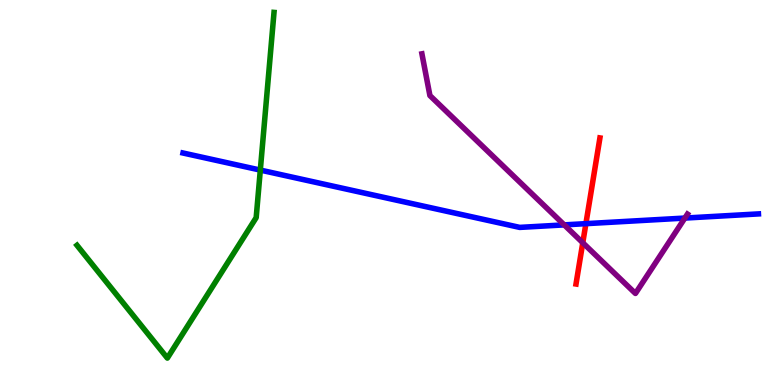[{'lines': ['blue', 'red'], 'intersections': [{'x': 7.56, 'y': 4.19}]}, {'lines': ['green', 'red'], 'intersections': []}, {'lines': ['purple', 'red'], 'intersections': [{'x': 7.52, 'y': 3.69}]}, {'lines': ['blue', 'green'], 'intersections': [{'x': 3.36, 'y': 5.58}]}, {'lines': ['blue', 'purple'], 'intersections': [{'x': 7.28, 'y': 4.16}, {'x': 8.84, 'y': 4.34}]}, {'lines': ['green', 'purple'], 'intersections': []}]